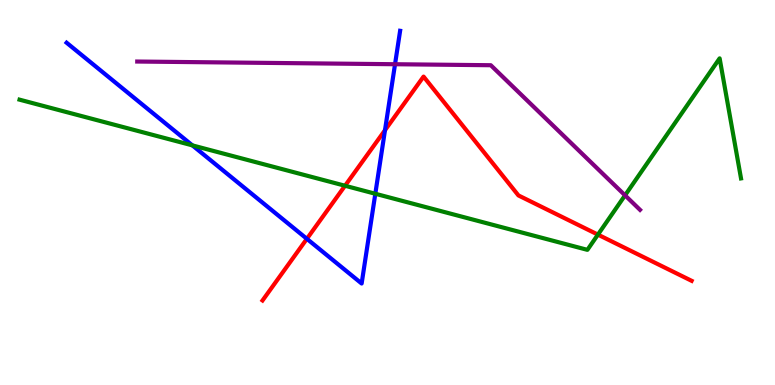[{'lines': ['blue', 'red'], 'intersections': [{'x': 3.96, 'y': 3.8}, {'x': 4.97, 'y': 6.62}]}, {'lines': ['green', 'red'], 'intersections': [{'x': 4.45, 'y': 5.18}, {'x': 7.72, 'y': 3.91}]}, {'lines': ['purple', 'red'], 'intersections': []}, {'lines': ['blue', 'green'], 'intersections': [{'x': 2.48, 'y': 6.22}, {'x': 4.84, 'y': 4.97}]}, {'lines': ['blue', 'purple'], 'intersections': [{'x': 5.1, 'y': 8.33}]}, {'lines': ['green', 'purple'], 'intersections': [{'x': 8.07, 'y': 4.93}]}]